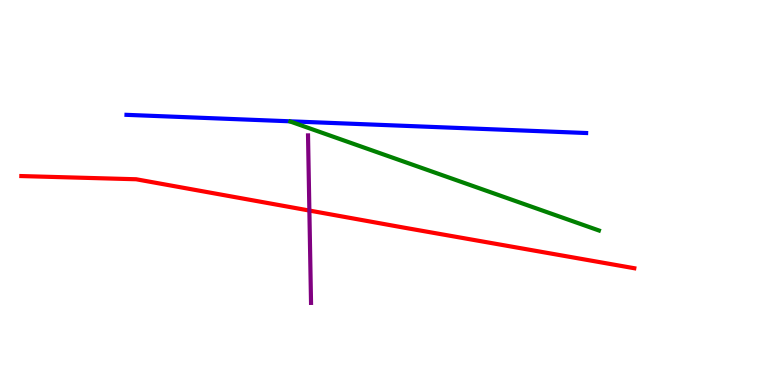[{'lines': ['blue', 'red'], 'intersections': []}, {'lines': ['green', 'red'], 'intersections': []}, {'lines': ['purple', 'red'], 'intersections': [{'x': 3.99, 'y': 4.53}]}, {'lines': ['blue', 'green'], 'intersections': []}, {'lines': ['blue', 'purple'], 'intersections': []}, {'lines': ['green', 'purple'], 'intersections': []}]